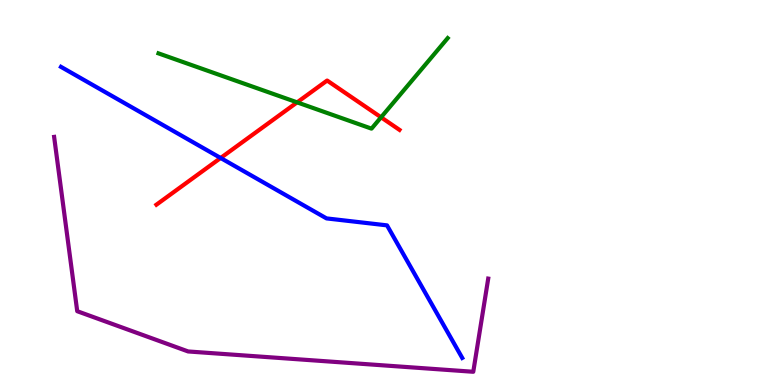[{'lines': ['blue', 'red'], 'intersections': [{'x': 2.85, 'y': 5.9}]}, {'lines': ['green', 'red'], 'intersections': [{'x': 3.83, 'y': 7.34}, {'x': 4.92, 'y': 6.95}]}, {'lines': ['purple', 'red'], 'intersections': []}, {'lines': ['blue', 'green'], 'intersections': []}, {'lines': ['blue', 'purple'], 'intersections': []}, {'lines': ['green', 'purple'], 'intersections': []}]